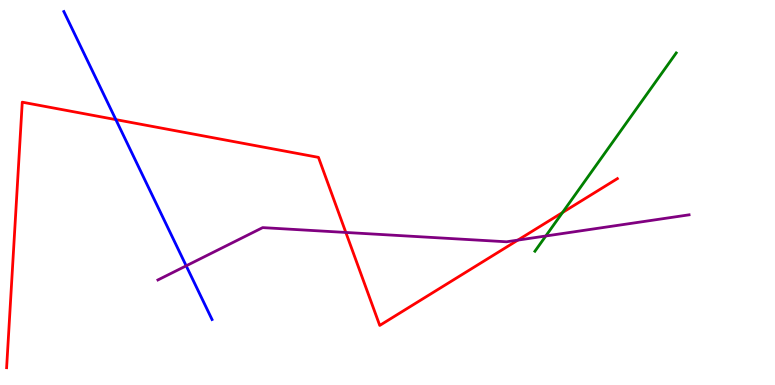[{'lines': ['blue', 'red'], 'intersections': [{'x': 1.49, 'y': 6.89}]}, {'lines': ['green', 'red'], 'intersections': [{'x': 7.26, 'y': 4.48}]}, {'lines': ['purple', 'red'], 'intersections': [{'x': 4.46, 'y': 3.96}, {'x': 6.68, 'y': 3.76}]}, {'lines': ['blue', 'green'], 'intersections': []}, {'lines': ['blue', 'purple'], 'intersections': [{'x': 2.4, 'y': 3.1}]}, {'lines': ['green', 'purple'], 'intersections': [{'x': 7.04, 'y': 3.87}]}]